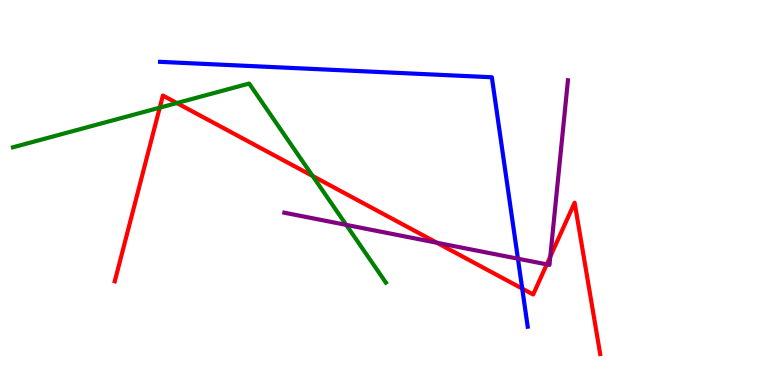[{'lines': ['blue', 'red'], 'intersections': [{'x': 6.74, 'y': 2.5}]}, {'lines': ['green', 'red'], 'intersections': [{'x': 2.06, 'y': 7.2}, {'x': 2.28, 'y': 7.32}, {'x': 4.03, 'y': 5.43}]}, {'lines': ['purple', 'red'], 'intersections': [{'x': 5.64, 'y': 3.7}, {'x': 7.06, 'y': 3.13}, {'x': 7.1, 'y': 3.34}]}, {'lines': ['blue', 'green'], 'intersections': []}, {'lines': ['blue', 'purple'], 'intersections': [{'x': 6.68, 'y': 3.28}]}, {'lines': ['green', 'purple'], 'intersections': [{'x': 4.47, 'y': 4.16}]}]